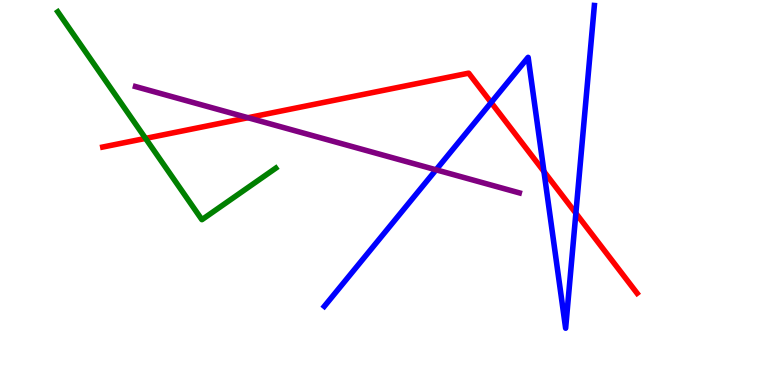[{'lines': ['blue', 'red'], 'intersections': [{'x': 6.34, 'y': 7.34}, {'x': 7.02, 'y': 5.54}, {'x': 7.43, 'y': 4.46}]}, {'lines': ['green', 'red'], 'intersections': [{'x': 1.88, 'y': 6.41}]}, {'lines': ['purple', 'red'], 'intersections': [{'x': 3.2, 'y': 6.94}]}, {'lines': ['blue', 'green'], 'intersections': []}, {'lines': ['blue', 'purple'], 'intersections': [{'x': 5.63, 'y': 5.59}]}, {'lines': ['green', 'purple'], 'intersections': []}]